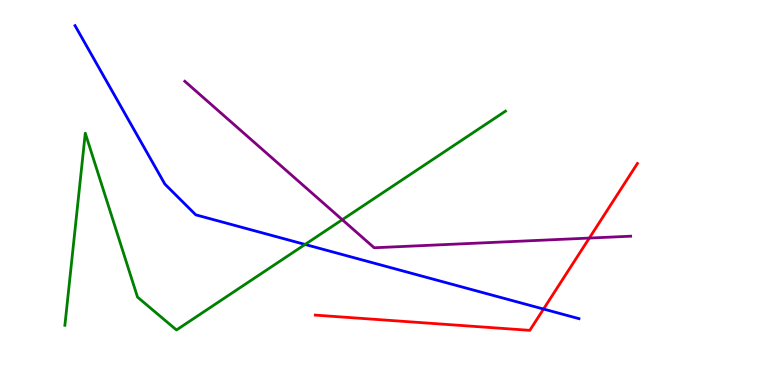[{'lines': ['blue', 'red'], 'intersections': [{'x': 7.01, 'y': 1.97}]}, {'lines': ['green', 'red'], 'intersections': []}, {'lines': ['purple', 'red'], 'intersections': [{'x': 7.6, 'y': 3.82}]}, {'lines': ['blue', 'green'], 'intersections': [{'x': 3.94, 'y': 3.65}]}, {'lines': ['blue', 'purple'], 'intersections': []}, {'lines': ['green', 'purple'], 'intersections': [{'x': 4.42, 'y': 4.29}]}]